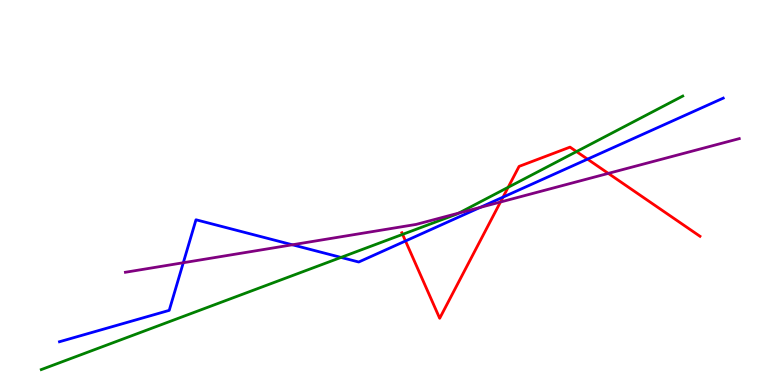[{'lines': ['blue', 'red'], 'intersections': [{'x': 5.23, 'y': 3.74}, {'x': 6.49, 'y': 4.88}, {'x': 7.58, 'y': 5.87}]}, {'lines': ['green', 'red'], 'intersections': [{'x': 5.19, 'y': 3.91}, {'x': 6.56, 'y': 5.13}, {'x': 7.44, 'y': 6.06}]}, {'lines': ['purple', 'red'], 'intersections': [{'x': 6.46, 'y': 4.75}, {'x': 7.85, 'y': 5.5}]}, {'lines': ['blue', 'green'], 'intersections': [{'x': 4.4, 'y': 3.31}]}, {'lines': ['blue', 'purple'], 'intersections': [{'x': 2.37, 'y': 3.18}, {'x': 3.77, 'y': 3.64}, {'x': 6.2, 'y': 4.61}]}, {'lines': ['green', 'purple'], 'intersections': [{'x': 5.92, 'y': 4.47}]}]